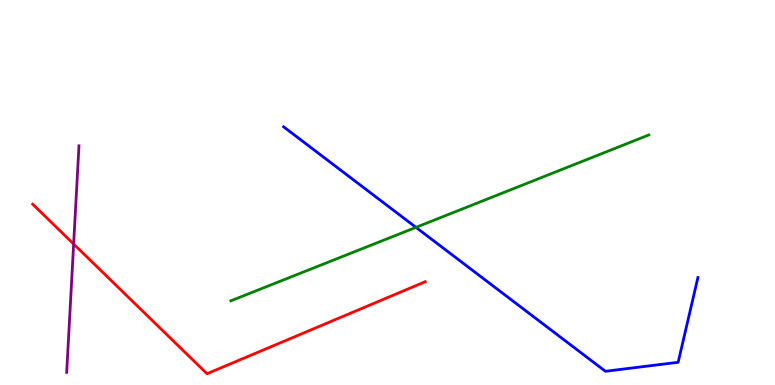[{'lines': ['blue', 'red'], 'intersections': []}, {'lines': ['green', 'red'], 'intersections': []}, {'lines': ['purple', 'red'], 'intersections': [{'x': 0.95, 'y': 3.66}]}, {'lines': ['blue', 'green'], 'intersections': [{'x': 5.37, 'y': 4.09}]}, {'lines': ['blue', 'purple'], 'intersections': []}, {'lines': ['green', 'purple'], 'intersections': []}]